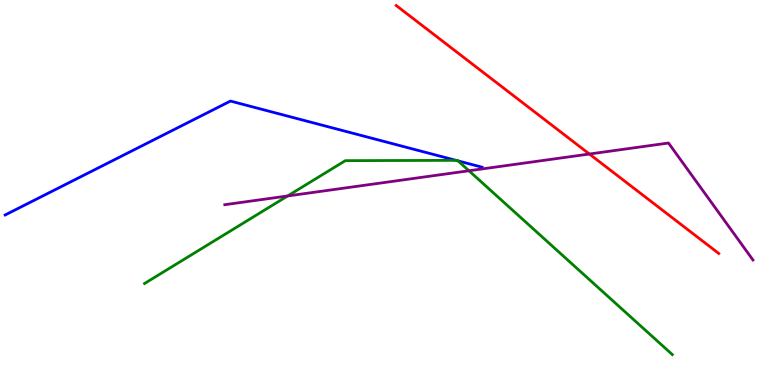[{'lines': ['blue', 'red'], 'intersections': []}, {'lines': ['green', 'red'], 'intersections': []}, {'lines': ['purple', 'red'], 'intersections': [{'x': 7.61, 'y': 6.0}]}, {'lines': ['blue', 'green'], 'intersections': [{'x': 5.88, 'y': 5.83}, {'x': 5.91, 'y': 5.82}]}, {'lines': ['blue', 'purple'], 'intersections': []}, {'lines': ['green', 'purple'], 'intersections': [{'x': 3.71, 'y': 4.91}, {'x': 6.05, 'y': 5.56}]}]